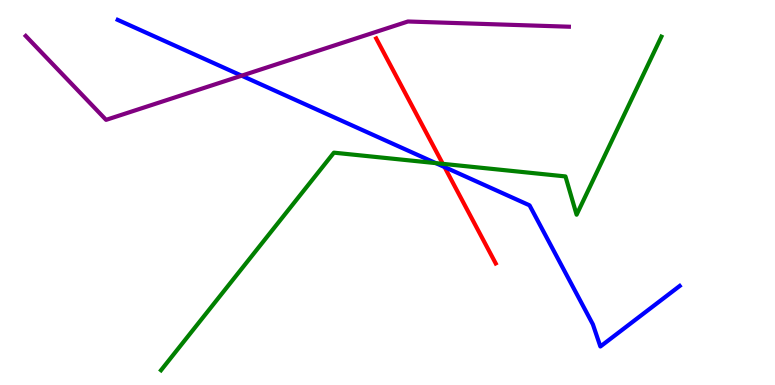[{'lines': ['blue', 'red'], 'intersections': [{'x': 5.74, 'y': 5.66}]}, {'lines': ['green', 'red'], 'intersections': [{'x': 5.71, 'y': 5.74}]}, {'lines': ['purple', 'red'], 'intersections': []}, {'lines': ['blue', 'green'], 'intersections': [{'x': 5.62, 'y': 5.76}]}, {'lines': ['blue', 'purple'], 'intersections': [{'x': 3.12, 'y': 8.03}]}, {'lines': ['green', 'purple'], 'intersections': []}]